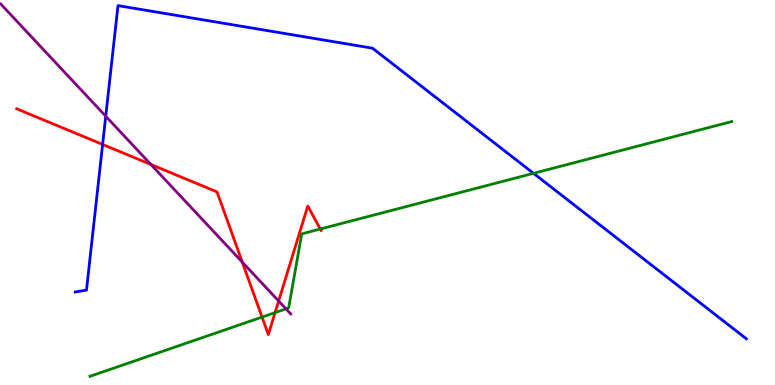[{'lines': ['blue', 'red'], 'intersections': [{'x': 1.32, 'y': 6.25}]}, {'lines': ['green', 'red'], 'intersections': [{'x': 3.38, 'y': 1.76}, {'x': 3.55, 'y': 1.88}, {'x': 4.13, 'y': 4.05}]}, {'lines': ['purple', 'red'], 'intersections': [{'x': 1.95, 'y': 5.73}, {'x': 3.13, 'y': 3.19}, {'x': 3.6, 'y': 2.18}]}, {'lines': ['blue', 'green'], 'intersections': [{'x': 6.88, 'y': 5.5}]}, {'lines': ['blue', 'purple'], 'intersections': [{'x': 1.36, 'y': 6.98}]}, {'lines': ['green', 'purple'], 'intersections': [{'x': 3.69, 'y': 1.98}]}]